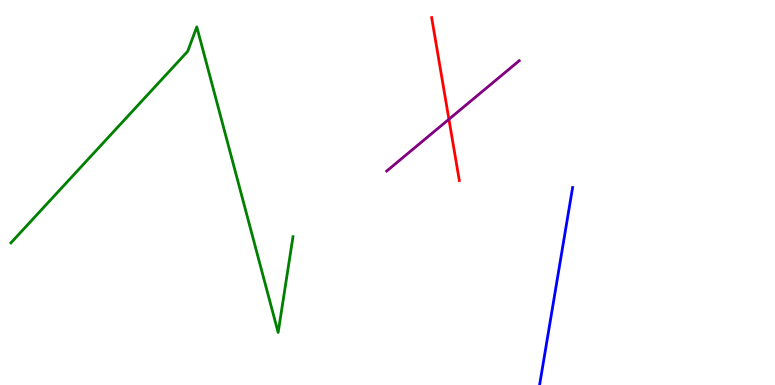[{'lines': ['blue', 'red'], 'intersections': []}, {'lines': ['green', 'red'], 'intersections': []}, {'lines': ['purple', 'red'], 'intersections': [{'x': 5.79, 'y': 6.9}]}, {'lines': ['blue', 'green'], 'intersections': []}, {'lines': ['blue', 'purple'], 'intersections': []}, {'lines': ['green', 'purple'], 'intersections': []}]